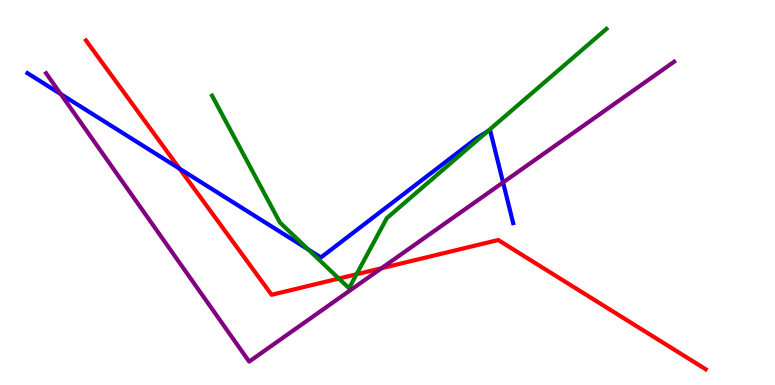[{'lines': ['blue', 'red'], 'intersections': [{'x': 2.32, 'y': 5.62}]}, {'lines': ['green', 'red'], 'intersections': [{'x': 4.37, 'y': 2.76}, {'x': 4.6, 'y': 2.88}]}, {'lines': ['purple', 'red'], 'intersections': [{'x': 4.92, 'y': 3.03}]}, {'lines': ['blue', 'green'], 'intersections': [{'x': 3.98, 'y': 3.52}, {'x': 6.29, 'y': 6.59}]}, {'lines': ['blue', 'purple'], 'intersections': [{'x': 0.784, 'y': 7.56}, {'x': 6.49, 'y': 5.26}]}, {'lines': ['green', 'purple'], 'intersections': []}]